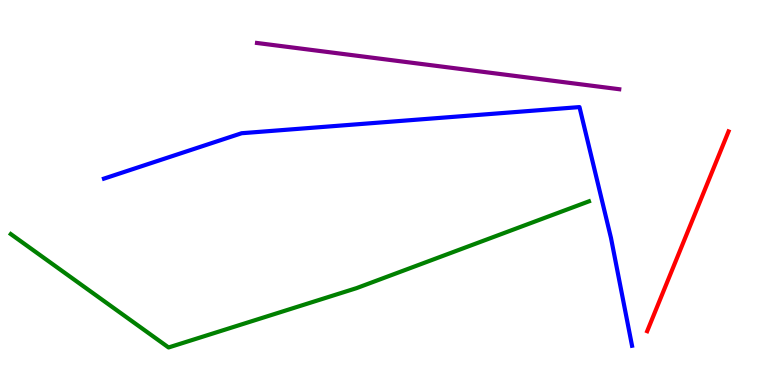[{'lines': ['blue', 'red'], 'intersections': []}, {'lines': ['green', 'red'], 'intersections': []}, {'lines': ['purple', 'red'], 'intersections': []}, {'lines': ['blue', 'green'], 'intersections': []}, {'lines': ['blue', 'purple'], 'intersections': []}, {'lines': ['green', 'purple'], 'intersections': []}]